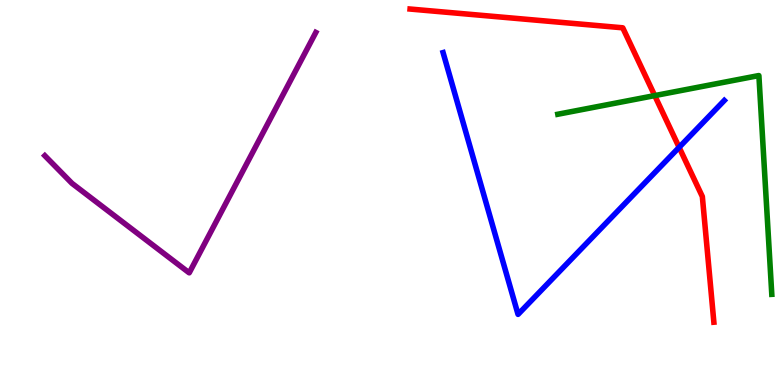[{'lines': ['blue', 'red'], 'intersections': [{'x': 8.76, 'y': 6.17}]}, {'lines': ['green', 'red'], 'intersections': [{'x': 8.45, 'y': 7.52}]}, {'lines': ['purple', 'red'], 'intersections': []}, {'lines': ['blue', 'green'], 'intersections': []}, {'lines': ['blue', 'purple'], 'intersections': []}, {'lines': ['green', 'purple'], 'intersections': []}]